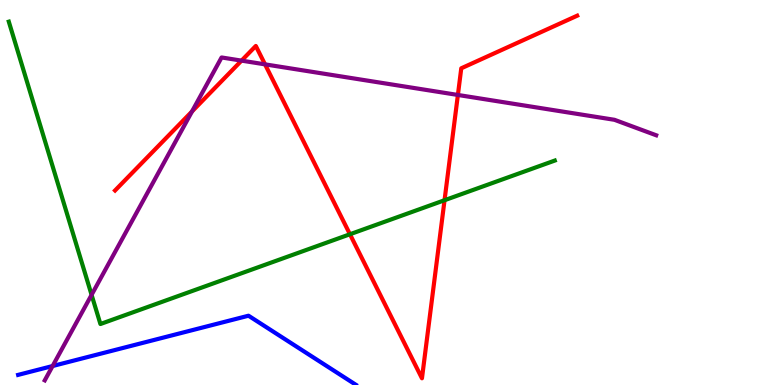[{'lines': ['blue', 'red'], 'intersections': []}, {'lines': ['green', 'red'], 'intersections': [{'x': 4.52, 'y': 3.92}, {'x': 5.74, 'y': 4.8}]}, {'lines': ['purple', 'red'], 'intersections': [{'x': 2.48, 'y': 7.1}, {'x': 3.12, 'y': 8.43}, {'x': 3.42, 'y': 8.33}, {'x': 5.91, 'y': 7.53}]}, {'lines': ['blue', 'green'], 'intersections': []}, {'lines': ['blue', 'purple'], 'intersections': [{'x': 0.679, 'y': 0.493}]}, {'lines': ['green', 'purple'], 'intersections': [{'x': 1.18, 'y': 2.34}]}]